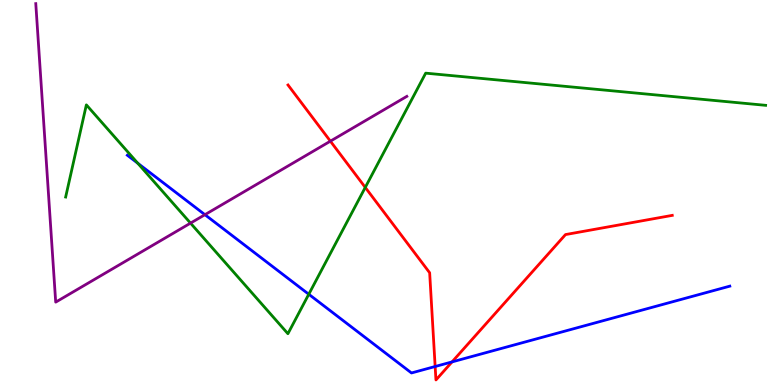[{'lines': ['blue', 'red'], 'intersections': [{'x': 5.61, 'y': 0.48}, {'x': 5.83, 'y': 0.6}]}, {'lines': ['green', 'red'], 'intersections': [{'x': 4.71, 'y': 5.13}]}, {'lines': ['purple', 'red'], 'intersections': [{'x': 4.26, 'y': 6.33}]}, {'lines': ['blue', 'green'], 'intersections': [{'x': 1.78, 'y': 5.76}, {'x': 3.98, 'y': 2.36}]}, {'lines': ['blue', 'purple'], 'intersections': [{'x': 2.64, 'y': 4.42}]}, {'lines': ['green', 'purple'], 'intersections': [{'x': 2.46, 'y': 4.2}]}]